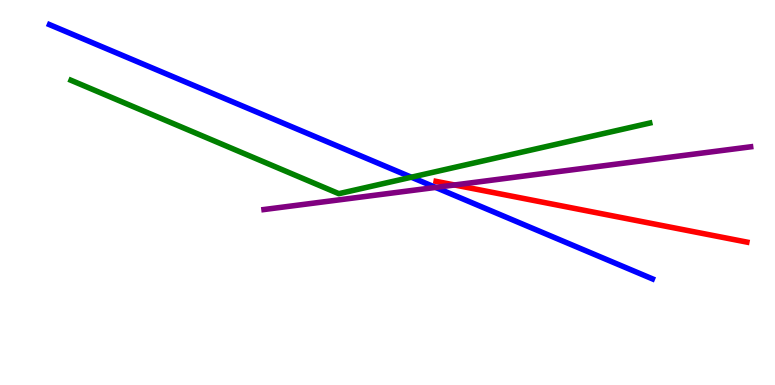[{'lines': ['blue', 'red'], 'intersections': []}, {'lines': ['green', 'red'], 'intersections': []}, {'lines': ['purple', 'red'], 'intersections': [{'x': 5.87, 'y': 5.2}]}, {'lines': ['blue', 'green'], 'intersections': [{'x': 5.31, 'y': 5.4}]}, {'lines': ['blue', 'purple'], 'intersections': [{'x': 5.62, 'y': 5.13}]}, {'lines': ['green', 'purple'], 'intersections': []}]